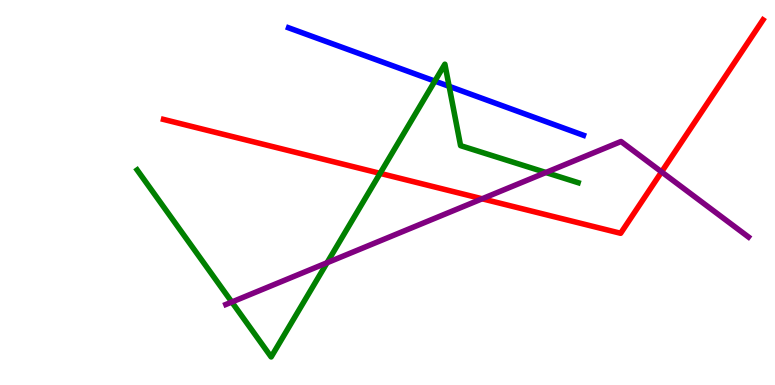[{'lines': ['blue', 'red'], 'intersections': []}, {'lines': ['green', 'red'], 'intersections': [{'x': 4.9, 'y': 5.5}]}, {'lines': ['purple', 'red'], 'intersections': [{'x': 6.22, 'y': 4.84}, {'x': 8.54, 'y': 5.54}]}, {'lines': ['blue', 'green'], 'intersections': [{'x': 5.61, 'y': 7.89}, {'x': 5.8, 'y': 7.76}]}, {'lines': ['blue', 'purple'], 'intersections': []}, {'lines': ['green', 'purple'], 'intersections': [{'x': 2.99, 'y': 2.16}, {'x': 4.22, 'y': 3.18}, {'x': 7.04, 'y': 5.52}]}]